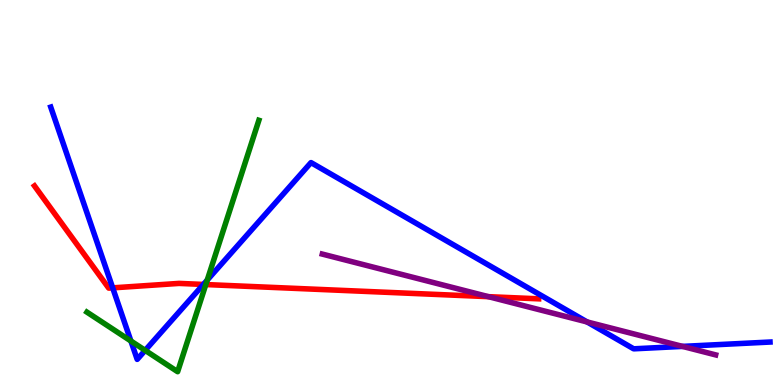[{'lines': ['blue', 'red'], 'intersections': [{'x': 1.45, 'y': 2.52}, {'x': 2.62, 'y': 2.61}]}, {'lines': ['green', 'red'], 'intersections': [{'x': 2.66, 'y': 2.61}]}, {'lines': ['purple', 'red'], 'intersections': [{'x': 6.3, 'y': 2.29}]}, {'lines': ['blue', 'green'], 'intersections': [{'x': 1.69, 'y': 1.14}, {'x': 1.87, 'y': 0.9}, {'x': 2.67, 'y': 2.73}]}, {'lines': ['blue', 'purple'], 'intersections': [{'x': 7.58, 'y': 1.64}, {'x': 8.81, 'y': 1.0}]}, {'lines': ['green', 'purple'], 'intersections': []}]